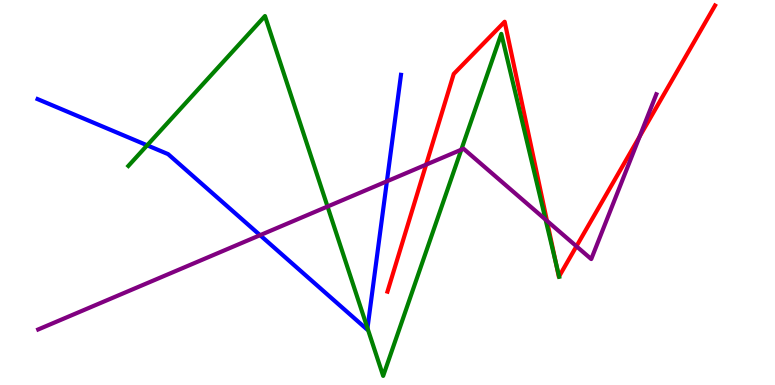[{'lines': ['blue', 'red'], 'intersections': []}, {'lines': ['green', 'red'], 'intersections': [{'x': 7.17, 'y': 3.17}, {'x': 7.21, 'y': 2.82}]}, {'lines': ['purple', 'red'], 'intersections': [{'x': 5.5, 'y': 5.72}, {'x': 7.06, 'y': 4.26}, {'x': 7.44, 'y': 3.6}, {'x': 8.25, 'y': 6.46}]}, {'lines': ['blue', 'green'], 'intersections': [{'x': 1.9, 'y': 6.23}, {'x': 4.74, 'y': 1.48}]}, {'lines': ['blue', 'purple'], 'intersections': [{'x': 3.36, 'y': 3.89}, {'x': 4.99, 'y': 5.29}]}, {'lines': ['green', 'purple'], 'intersections': [{'x': 4.23, 'y': 4.64}, {'x': 5.95, 'y': 6.11}, {'x': 7.04, 'y': 4.3}]}]